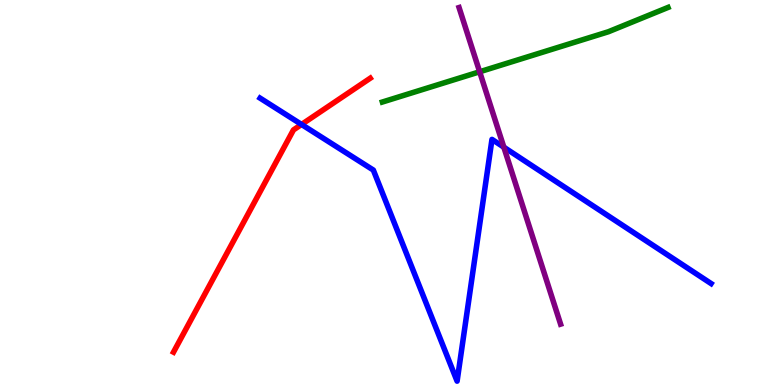[{'lines': ['blue', 'red'], 'intersections': [{'x': 3.89, 'y': 6.77}]}, {'lines': ['green', 'red'], 'intersections': []}, {'lines': ['purple', 'red'], 'intersections': []}, {'lines': ['blue', 'green'], 'intersections': []}, {'lines': ['blue', 'purple'], 'intersections': [{'x': 6.5, 'y': 6.18}]}, {'lines': ['green', 'purple'], 'intersections': [{'x': 6.19, 'y': 8.14}]}]